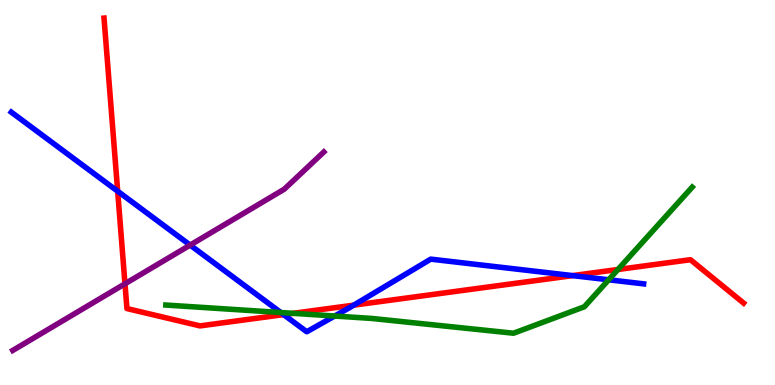[{'lines': ['blue', 'red'], 'intersections': [{'x': 1.52, 'y': 5.03}, {'x': 3.66, 'y': 1.83}, {'x': 4.56, 'y': 2.07}, {'x': 7.39, 'y': 2.84}]}, {'lines': ['green', 'red'], 'intersections': [{'x': 3.78, 'y': 1.86}, {'x': 7.97, 'y': 3.0}]}, {'lines': ['purple', 'red'], 'intersections': [{'x': 1.61, 'y': 2.63}]}, {'lines': ['blue', 'green'], 'intersections': [{'x': 3.62, 'y': 1.88}, {'x': 4.32, 'y': 1.79}, {'x': 7.85, 'y': 2.73}]}, {'lines': ['blue', 'purple'], 'intersections': [{'x': 2.45, 'y': 3.63}]}, {'lines': ['green', 'purple'], 'intersections': []}]